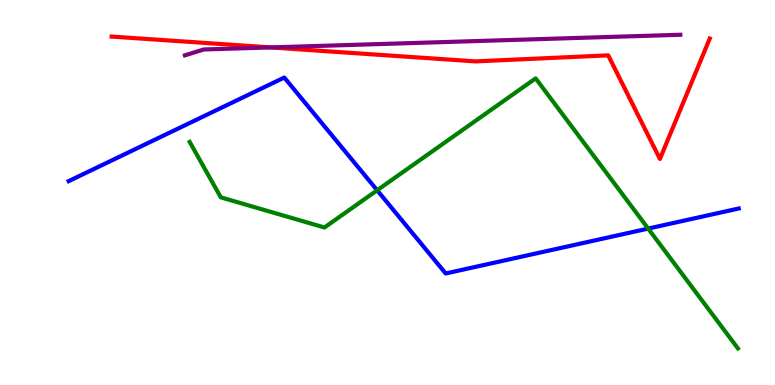[{'lines': ['blue', 'red'], 'intersections': []}, {'lines': ['green', 'red'], 'intersections': []}, {'lines': ['purple', 'red'], 'intersections': [{'x': 3.49, 'y': 8.77}]}, {'lines': ['blue', 'green'], 'intersections': [{'x': 4.87, 'y': 5.06}, {'x': 8.36, 'y': 4.06}]}, {'lines': ['blue', 'purple'], 'intersections': []}, {'lines': ['green', 'purple'], 'intersections': []}]